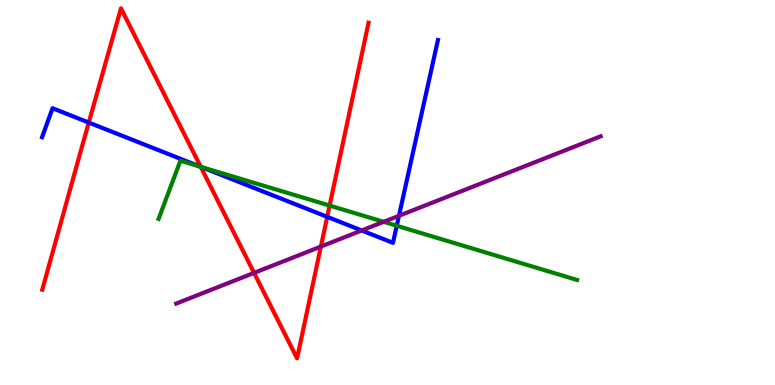[{'lines': ['blue', 'red'], 'intersections': [{'x': 1.15, 'y': 6.82}, {'x': 2.59, 'y': 5.67}, {'x': 4.22, 'y': 4.37}]}, {'lines': ['green', 'red'], 'intersections': [{'x': 2.59, 'y': 5.67}, {'x': 4.25, 'y': 4.66}]}, {'lines': ['purple', 'red'], 'intersections': [{'x': 3.28, 'y': 2.91}, {'x': 4.14, 'y': 3.6}]}, {'lines': ['blue', 'green'], 'intersections': [{'x': 2.59, 'y': 5.67}, {'x': 5.12, 'y': 4.14}]}, {'lines': ['blue', 'purple'], 'intersections': [{'x': 4.67, 'y': 4.01}, {'x': 5.15, 'y': 4.4}]}, {'lines': ['green', 'purple'], 'intersections': [{'x': 4.95, 'y': 4.24}]}]